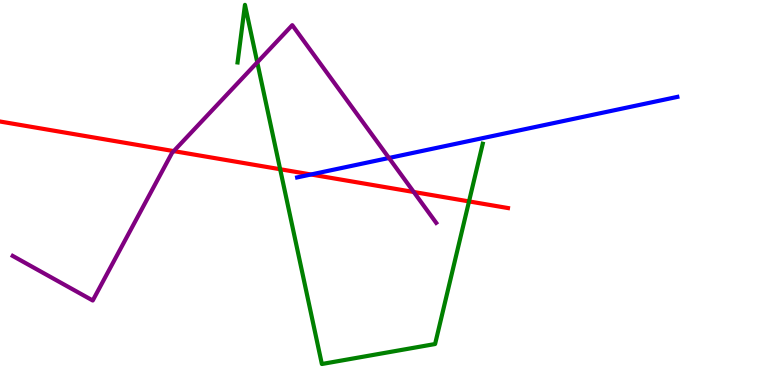[{'lines': ['blue', 'red'], 'intersections': [{'x': 4.01, 'y': 5.47}]}, {'lines': ['green', 'red'], 'intersections': [{'x': 3.61, 'y': 5.6}, {'x': 6.05, 'y': 4.77}]}, {'lines': ['purple', 'red'], 'intersections': [{'x': 2.24, 'y': 6.08}, {'x': 5.34, 'y': 5.01}]}, {'lines': ['blue', 'green'], 'intersections': []}, {'lines': ['blue', 'purple'], 'intersections': [{'x': 5.02, 'y': 5.9}]}, {'lines': ['green', 'purple'], 'intersections': [{'x': 3.32, 'y': 8.38}]}]